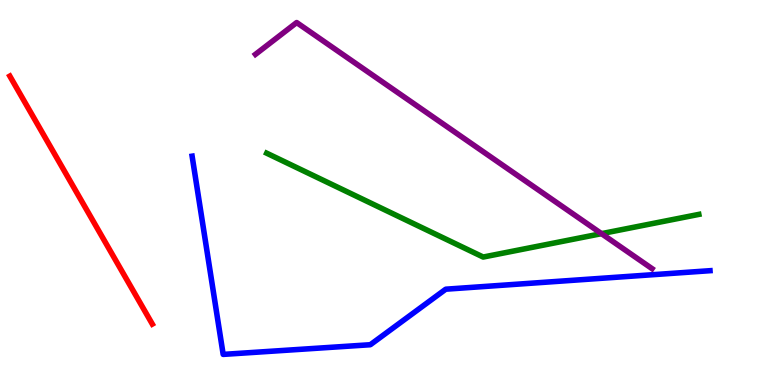[{'lines': ['blue', 'red'], 'intersections': []}, {'lines': ['green', 'red'], 'intersections': []}, {'lines': ['purple', 'red'], 'intersections': []}, {'lines': ['blue', 'green'], 'intersections': []}, {'lines': ['blue', 'purple'], 'intersections': []}, {'lines': ['green', 'purple'], 'intersections': [{'x': 7.76, 'y': 3.93}]}]